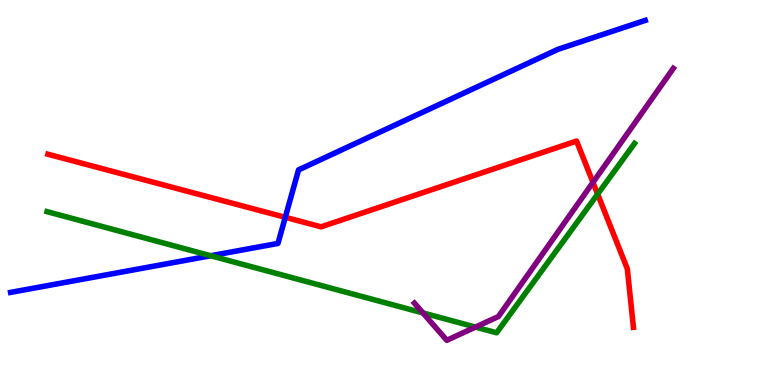[{'lines': ['blue', 'red'], 'intersections': [{'x': 3.68, 'y': 4.36}]}, {'lines': ['green', 'red'], 'intersections': [{'x': 7.71, 'y': 4.96}]}, {'lines': ['purple', 'red'], 'intersections': [{'x': 7.65, 'y': 5.26}]}, {'lines': ['blue', 'green'], 'intersections': [{'x': 2.72, 'y': 3.36}]}, {'lines': ['blue', 'purple'], 'intersections': []}, {'lines': ['green', 'purple'], 'intersections': [{'x': 5.46, 'y': 1.87}, {'x': 6.14, 'y': 1.5}]}]